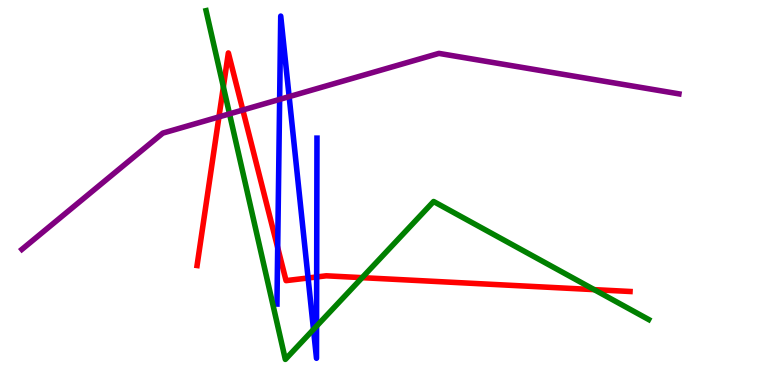[{'lines': ['blue', 'red'], 'intersections': [{'x': 3.58, 'y': 3.57}, {'x': 3.98, 'y': 2.78}, {'x': 4.09, 'y': 2.81}]}, {'lines': ['green', 'red'], 'intersections': [{'x': 2.88, 'y': 7.75}, {'x': 4.67, 'y': 2.79}, {'x': 7.67, 'y': 2.48}]}, {'lines': ['purple', 'red'], 'intersections': [{'x': 2.83, 'y': 6.96}, {'x': 3.13, 'y': 7.14}]}, {'lines': ['blue', 'green'], 'intersections': [{'x': 4.04, 'y': 1.44}, {'x': 4.08, 'y': 1.53}]}, {'lines': ['blue', 'purple'], 'intersections': [{'x': 3.61, 'y': 7.42}, {'x': 3.73, 'y': 7.49}]}, {'lines': ['green', 'purple'], 'intersections': [{'x': 2.96, 'y': 7.04}]}]